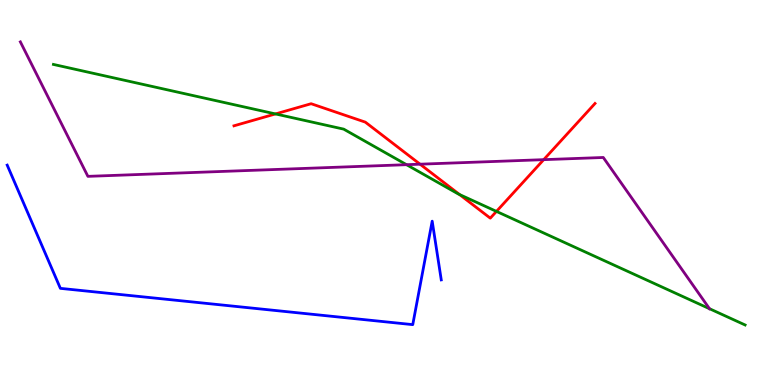[{'lines': ['blue', 'red'], 'intersections': []}, {'lines': ['green', 'red'], 'intersections': [{'x': 3.55, 'y': 7.04}, {'x': 5.93, 'y': 4.95}, {'x': 6.41, 'y': 4.51}]}, {'lines': ['purple', 'red'], 'intersections': [{'x': 5.42, 'y': 5.74}, {'x': 7.02, 'y': 5.85}]}, {'lines': ['blue', 'green'], 'intersections': []}, {'lines': ['blue', 'purple'], 'intersections': []}, {'lines': ['green', 'purple'], 'intersections': [{'x': 5.25, 'y': 5.72}, {'x': 9.15, 'y': 1.98}]}]